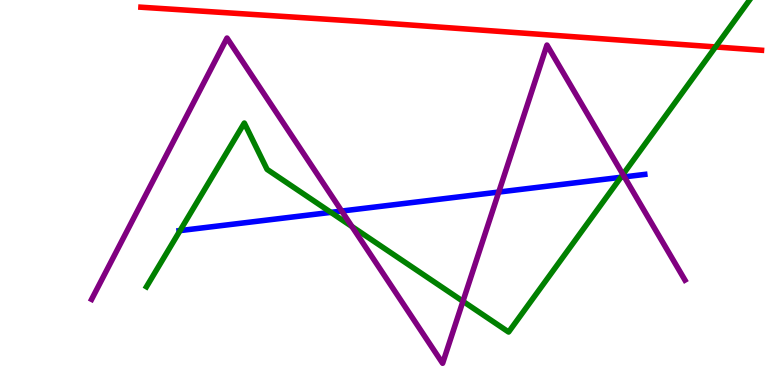[{'lines': ['blue', 'red'], 'intersections': []}, {'lines': ['green', 'red'], 'intersections': [{'x': 9.23, 'y': 8.78}]}, {'lines': ['purple', 'red'], 'intersections': []}, {'lines': ['blue', 'green'], 'intersections': [{'x': 2.32, 'y': 4.01}, {'x': 4.27, 'y': 4.48}, {'x': 8.01, 'y': 5.4}]}, {'lines': ['blue', 'purple'], 'intersections': [{'x': 4.41, 'y': 4.52}, {'x': 6.44, 'y': 5.01}, {'x': 8.06, 'y': 5.41}]}, {'lines': ['green', 'purple'], 'intersections': [{'x': 4.54, 'y': 4.12}, {'x': 5.97, 'y': 2.17}, {'x': 8.04, 'y': 5.47}]}]